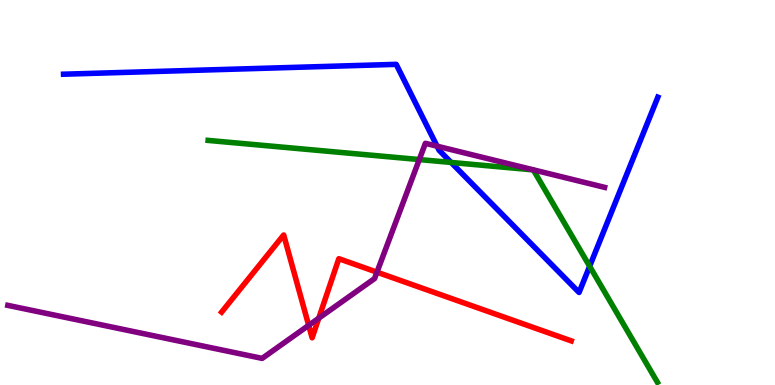[{'lines': ['blue', 'red'], 'intersections': []}, {'lines': ['green', 'red'], 'intersections': []}, {'lines': ['purple', 'red'], 'intersections': [{'x': 3.98, 'y': 1.55}, {'x': 4.11, 'y': 1.74}, {'x': 4.86, 'y': 2.93}]}, {'lines': ['blue', 'green'], 'intersections': [{'x': 5.82, 'y': 5.78}, {'x': 7.61, 'y': 3.08}]}, {'lines': ['blue', 'purple'], 'intersections': [{'x': 5.64, 'y': 6.2}]}, {'lines': ['green', 'purple'], 'intersections': [{'x': 5.41, 'y': 5.86}]}]